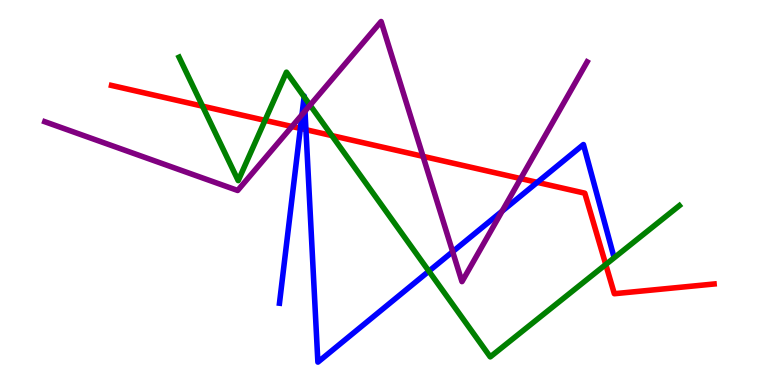[{'lines': ['blue', 'red'], 'intersections': [{'x': 3.88, 'y': 6.66}, {'x': 3.95, 'y': 6.63}, {'x': 6.93, 'y': 5.26}]}, {'lines': ['green', 'red'], 'intersections': [{'x': 2.61, 'y': 7.24}, {'x': 3.42, 'y': 6.87}, {'x': 4.28, 'y': 6.48}, {'x': 7.82, 'y': 3.13}]}, {'lines': ['purple', 'red'], 'intersections': [{'x': 3.77, 'y': 6.71}, {'x': 5.46, 'y': 5.94}, {'x': 6.72, 'y': 5.36}]}, {'lines': ['blue', 'green'], 'intersections': [{'x': 3.92, 'y': 7.48}, {'x': 3.93, 'y': 7.48}, {'x': 5.53, 'y': 2.96}]}, {'lines': ['blue', 'purple'], 'intersections': [{'x': 3.9, 'y': 7.02}, {'x': 3.94, 'y': 7.11}, {'x': 5.84, 'y': 3.46}, {'x': 6.48, 'y': 4.52}]}, {'lines': ['green', 'purple'], 'intersections': [{'x': 4.0, 'y': 7.27}]}]